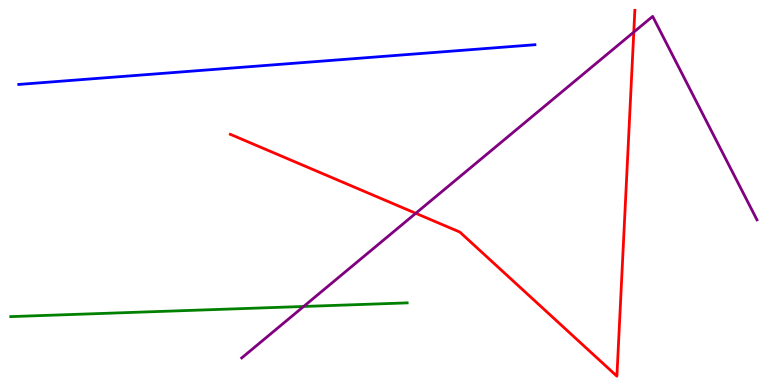[{'lines': ['blue', 'red'], 'intersections': []}, {'lines': ['green', 'red'], 'intersections': []}, {'lines': ['purple', 'red'], 'intersections': [{'x': 5.36, 'y': 4.46}, {'x': 8.18, 'y': 9.17}]}, {'lines': ['blue', 'green'], 'intersections': []}, {'lines': ['blue', 'purple'], 'intersections': []}, {'lines': ['green', 'purple'], 'intersections': [{'x': 3.92, 'y': 2.04}]}]